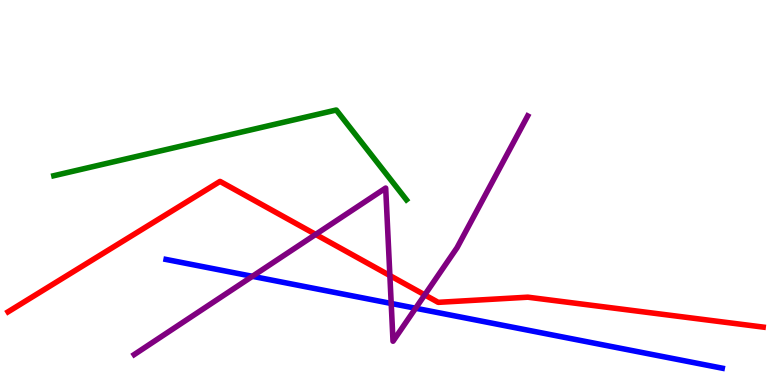[{'lines': ['blue', 'red'], 'intersections': []}, {'lines': ['green', 'red'], 'intersections': []}, {'lines': ['purple', 'red'], 'intersections': [{'x': 4.07, 'y': 3.91}, {'x': 5.03, 'y': 2.84}, {'x': 5.48, 'y': 2.34}]}, {'lines': ['blue', 'green'], 'intersections': []}, {'lines': ['blue', 'purple'], 'intersections': [{'x': 3.26, 'y': 2.82}, {'x': 5.05, 'y': 2.12}, {'x': 5.36, 'y': 1.99}]}, {'lines': ['green', 'purple'], 'intersections': []}]